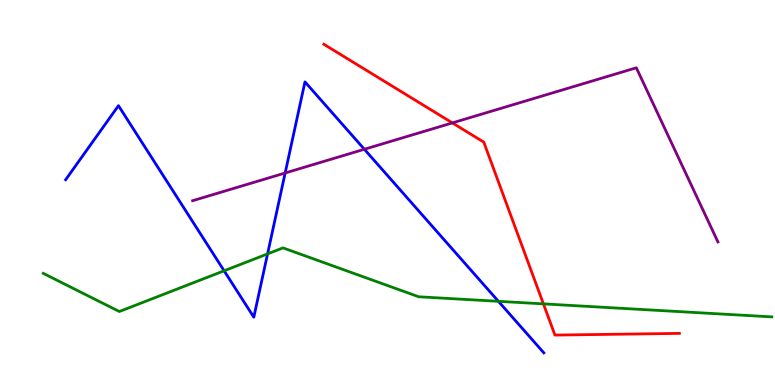[{'lines': ['blue', 'red'], 'intersections': []}, {'lines': ['green', 'red'], 'intersections': [{'x': 7.01, 'y': 2.11}]}, {'lines': ['purple', 'red'], 'intersections': [{'x': 5.84, 'y': 6.81}]}, {'lines': ['blue', 'green'], 'intersections': [{'x': 2.89, 'y': 2.97}, {'x': 3.45, 'y': 3.41}, {'x': 6.43, 'y': 2.17}]}, {'lines': ['blue', 'purple'], 'intersections': [{'x': 3.68, 'y': 5.51}, {'x': 4.7, 'y': 6.12}]}, {'lines': ['green', 'purple'], 'intersections': []}]